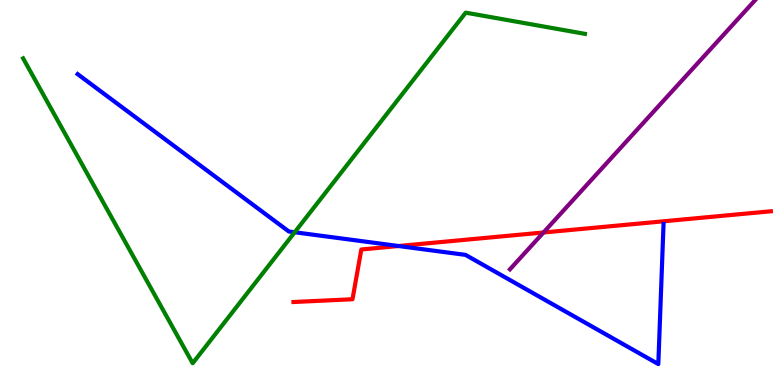[{'lines': ['blue', 'red'], 'intersections': [{'x': 5.14, 'y': 3.61}]}, {'lines': ['green', 'red'], 'intersections': []}, {'lines': ['purple', 'red'], 'intersections': [{'x': 7.01, 'y': 3.96}]}, {'lines': ['blue', 'green'], 'intersections': [{'x': 3.8, 'y': 3.97}]}, {'lines': ['blue', 'purple'], 'intersections': []}, {'lines': ['green', 'purple'], 'intersections': []}]